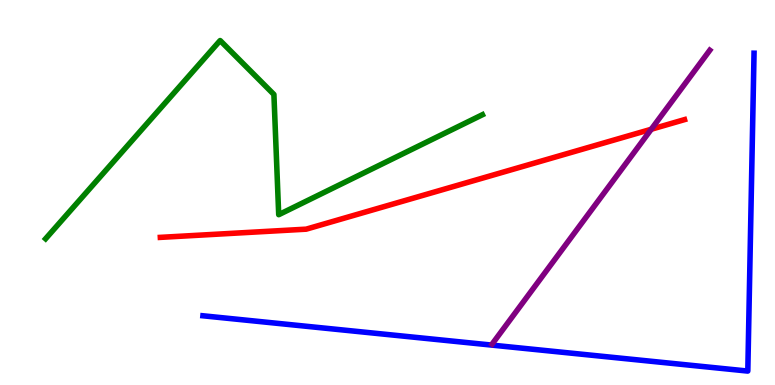[{'lines': ['blue', 'red'], 'intersections': []}, {'lines': ['green', 'red'], 'intersections': []}, {'lines': ['purple', 'red'], 'intersections': [{'x': 8.4, 'y': 6.64}]}, {'lines': ['blue', 'green'], 'intersections': []}, {'lines': ['blue', 'purple'], 'intersections': []}, {'lines': ['green', 'purple'], 'intersections': []}]